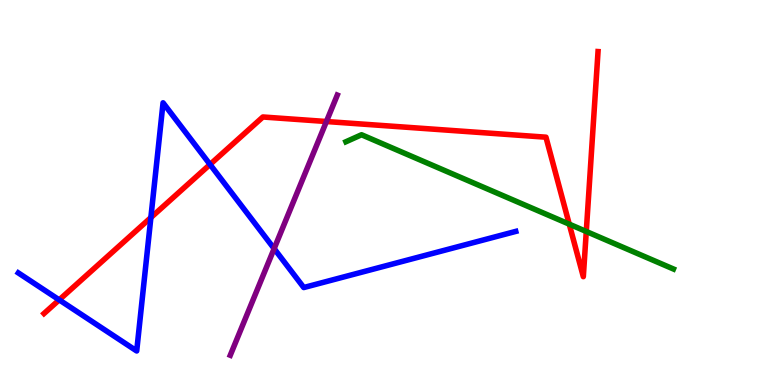[{'lines': ['blue', 'red'], 'intersections': [{'x': 0.764, 'y': 2.21}, {'x': 1.95, 'y': 4.35}, {'x': 2.71, 'y': 5.73}]}, {'lines': ['green', 'red'], 'intersections': [{'x': 7.35, 'y': 4.18}, {'x': 7.56, 'y': 3.99}]}, {'lines': ['purple', 'red'], 'intersections': [{'x': 4.21, 'y': 6.84}]}, {'lines': ['blue', 'green'], 'intersections': []}, {'lines': ['blue', 'purple'], 'intersections': [{'x': 3.54, 'y': 3.54}]}, {'lines': ['green', 'purple'], 'intersections': []}]